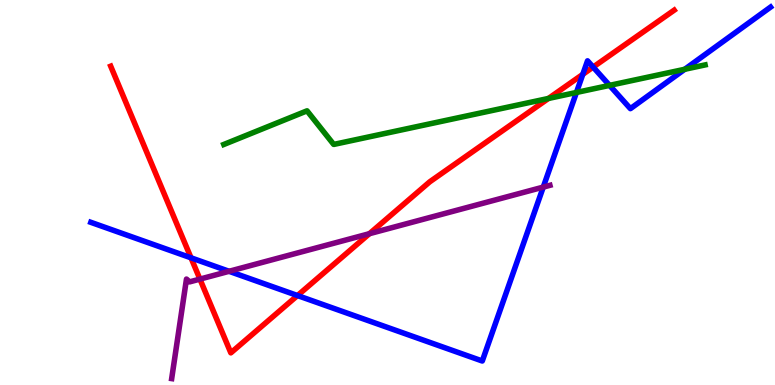[{'lines': ['blue', 'red'], 'intersections': [{'x': 2.46, 'y': 3.3}, {'x': 3.84, 'y': 2.32}, {'x': 7.52, 'y': 8.07}, {'x': 7.65, 'y': 8.26}]}, {'lines': ['green', 'red'], 'intersections': [{'x': 7.08, 'y': 7.44}]}, {'lines': ['purple', 'red'], 'intersections': [{'x': 2.58, 'y': 2.75}, {'x': 4.77, 'y': 3.93}]}, {'lines': ['blue', 'green'], 'intersections': [{'x': 7.44, 'y': 7.6}, {'x': 7.87, 'y': 7.78}, {'x': 8.84, 'y': 8.2}]}, {'lines': ['blue', 'purple'], 'intersections': [{'x': 2.96, 'y': 2.95}, {'x': 7.01, 'y': 5.14}]}, {'lines': ['green', 'purple'], 'intersections': []}]